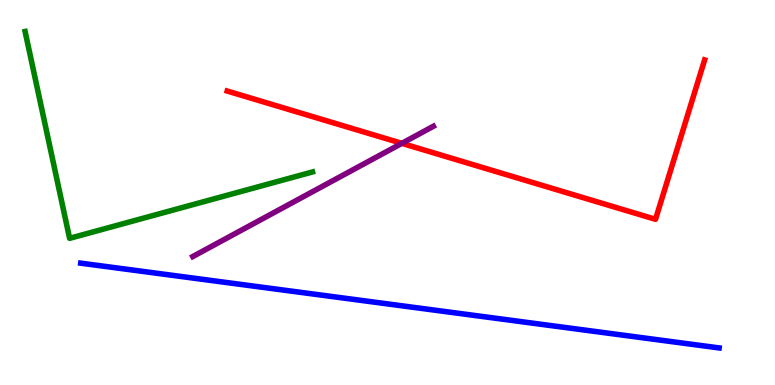[{'lines': ['blue', 'red'], 'intersections': []}, {'lines': ['green', 'red'], 'intersections': []}, {'lines': ['purple', 'red'], 'intersections': [{'x': 5.19, 'y': 6.28}]}, {'lines': ['blue', 'green'], 'intersections': []}, {'lines': ['blue', 'purple'], 'intersections': []}, {'lines': ['green', 'purple'], 'intersections': []}]